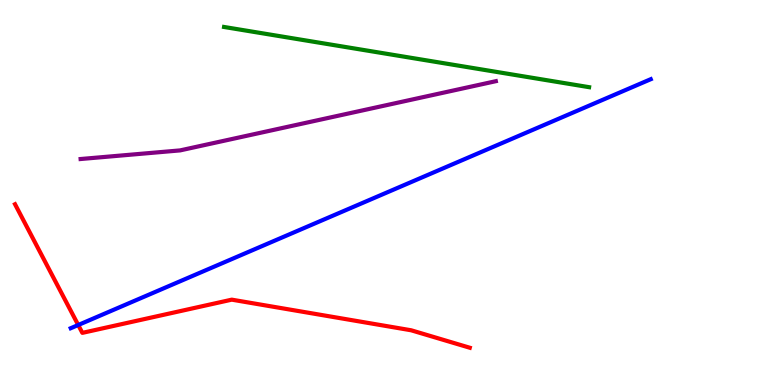[{'lines': ['blue', 'red'], 'intersections': [{'x': 1.01, 'y': 1.56}]}, {'lines': ['green', 'red'], 'intersections': []}, {'lines': ['purple', 'red'], 'intersections': []}, {'lines': ['blue', 'green'], 'intersections': []}, {'lines': ['blue', 'purple'], 'intersections': []}, {'lines': ['green', 'purple'], 'intersections': []}]